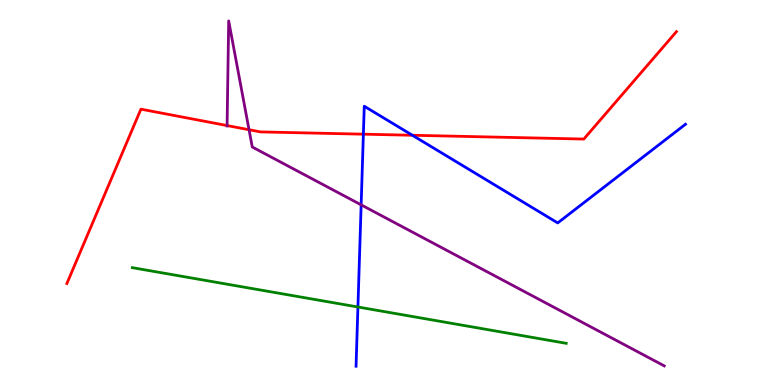[{'lines': ['blue', 'red'], 'intersections': [{'x': 4.69, 'y': 6.51}, {'x': 5.32, 'y': 6.49}]}, {'lines': ['green', 'red'], 'intersections': []}, {'lines': ['purple', 'red'], 'intersections': [{'x': 2.93, 'y': 6.74}, {'x': 3.21, 'y': 6.63}]}, {'lines': ['blue', 'green'], 'intersections': [{'x': 4.62, 'y': 2.03}]}, {'lines': ['blue', 'purple'], 'intersections': [{'x': 4.66, 'y': 4.68}]}, {'lines': ['green', 'purple'], 'intersections': []}]